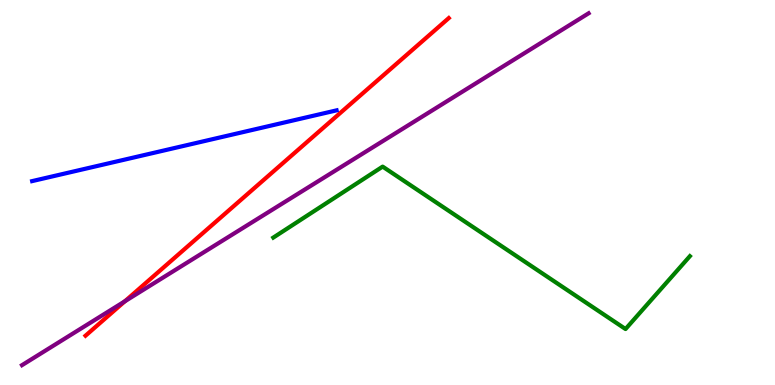[{'lines': ['blue', 'red'], 'intersections': []}, {'lines': ['green', 'red'], 'intersections': []}, {'lines': ['purple', 'red'], 'intersections': [{'x': 1.61, 'y': 2.18}]}, {'lines': ['blue', 'green'], 'intersections': []}, {'lines': ['blue', 'purple'], 'intersections': []}, {'lines': ['green', 'purple'], 'intersections': []}]